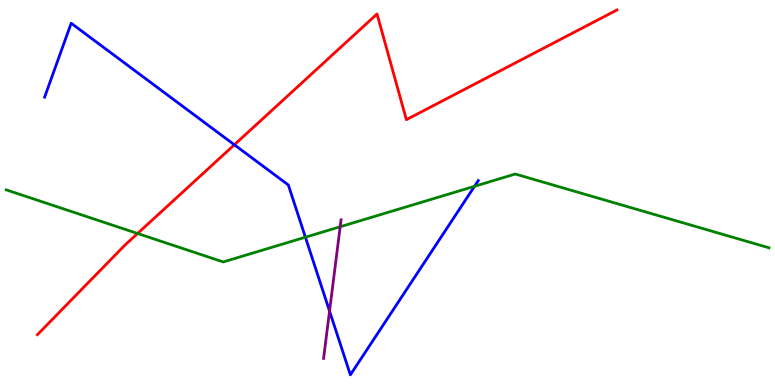[{'lines': ['blue', 'red'], 'intersections': [{'x': 3.02, 'y': 6.24}]}, {'lines': ['green', 'red'], 'intersections': [{'x': 1.78, 'y': 3.94}]}, {'lines': ['purple', 'red'], 'intersections': []}, {'lines': ['blue', 'green'], 'intersections': [{'x': 3.94, 'y': 3.84}, {'x': 6.12, 'y': 5.16}]}, {'lines': ['blue', 'purple'], 'intersections': [{'x': 4.25, 'y': 1.92}]}, {'lines': ['green', 'purple'], 'intersections': [{'x': 4.39, 'y': 4.11}]}]